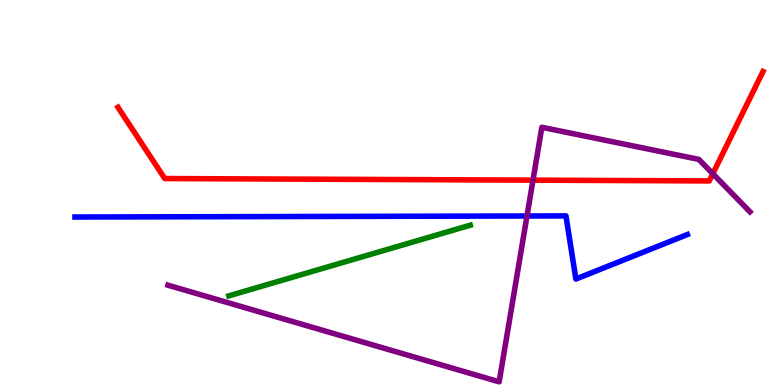[{'lines': ['blue', 'red'], 'intersections': []}, {'lines': ['green', 'red'], 'intersections': []}, {'lines': ['purple', 'red'], 'intersections': [{'x': 6.88, 'y': 5.32}, {'x': 9.2, 'y': 5.49}]}, {'lines': ['blue', 'green'], 'intersections': []}, {'lines': ['blue', 'purple'], 'intersections': [{'x': 6.8, 'y': 4.39}]}, {'lines': ['green', 'purple'], 'intersections': []}]